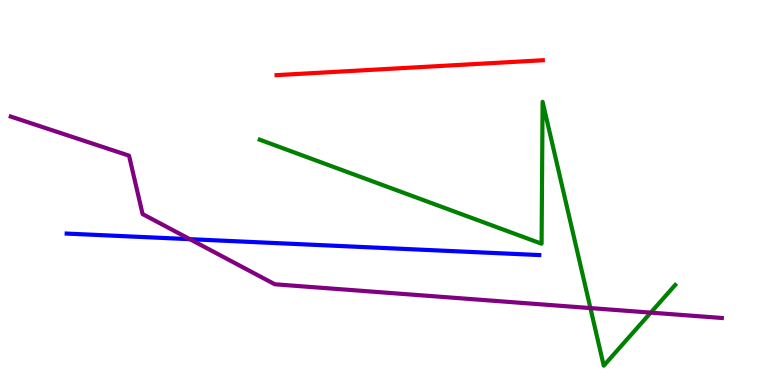[{'lines': ['blue', 'red'], 'intersections': []}, {'lines': ['green', 'red'], 'intersections': []}, {'lines': ['purple', 'red'], 'intersections': []}, {'lines': ['blue', 'green'], 'intersections': []}, {'lines': ['blue', 'purple'], 'intersections': [{'x': 2.45, 'y': 3.79}]}, {'lines': ['green', 'purple'], 'intersections': [{'x': 7.62, 'y': 2.0}, {'x': 8.4, 'y': 1.88}]}]